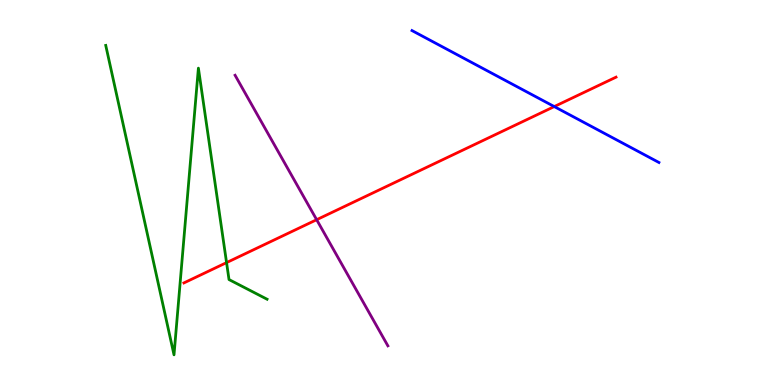[{'lines': ['blue', 'red'], 'intersections': [{'x': 7.15, 'y': 7.23}]}, {'lines': ['green', 'red'], 'intersections': [{'x': 2.92, 'y': 3.18}]}, {'lines': ['purple', 'red'], 'intersections': [{'x': 4.09, 'y': 4.29}]}, {'lines': ['blue', 'green'], 'intersections': []}, {'lines': ['blue', 'purple'], 'intersections': []}, {'lines': ['green', 'purple'], 'intersections': []}]